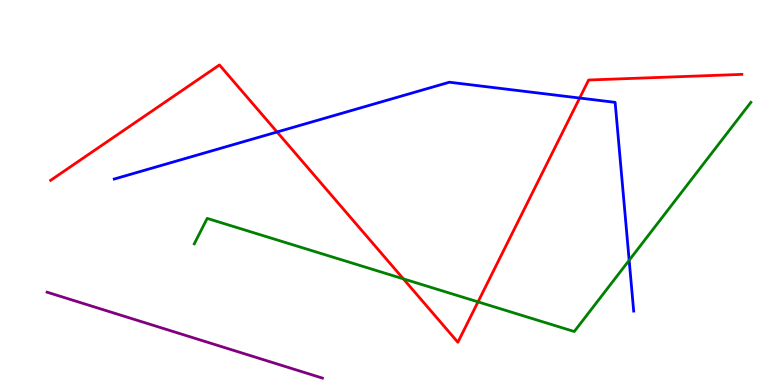[{'lines': ['blue', 'red'], 'intersections': [{'x': 3.58, 'y': 6.57}, {'x': 7.48, 'y': 7.45}]}, {'lines': ['green', 'red'], 'intersections': [{'x': 5.2, 'y': 2.76}, {'x': 6.17, 'y': 2.16}]}, {'lines': ['purple', 'red'], 'intersections': []}, {'lines': ['blue', 'green'], 'intersections': [{'x': 8.12, 'y': 3.24}]}, {'lines': ['blue', 'purple'], 'intersections': []}, {'lines': ['green', 'purple'], 'intersections': []}]